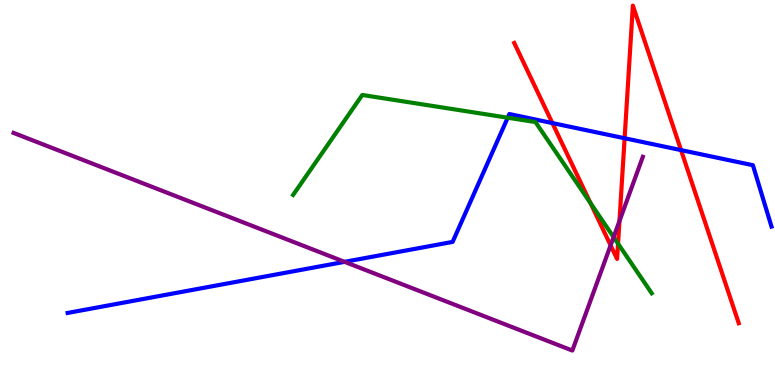[{'lines': ['blue', 'red'], 'intersections': [{'x': 7.13, 'y': 6.8}, {'x': 8.06, 'y': 6.41}, {'x': 8.79, 'y': 6.1}]}, {'lines': ['green', 'red'], 'intersections': [{'x': 7.62, 'y': 4.72}, {'x': 7.97, 'y': 3.67}]}, {'lines': ['purple', 'red'], 'intersections': [{'x': 7.88, 'y': 3.63}, {'x': 7.99, 'y': 4.26}]}, {'lines': ['blue', 'green'], 'intersections': [{'x': 6.55, 'y': 6.94}]}, {'lines': ['blue', 'purple'], 'intersections': [{'x': 4.45, 'y': 3.2}]}, {'lines': ['green', 'purple'], 'intersections': [{'x': 7.92, 'y': 3.84}]}]